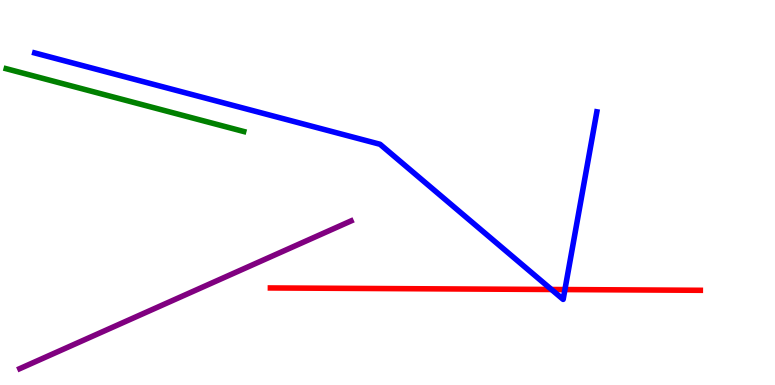[{'lines': ['blue', 'red'], 'intersections': [{'x': 7.12, 'y': 2.48}, {'x': 7.29, 'y': 2.48}]}, {'lines': ['green', 'red'], 'intersections': []}, {'lines': ['purple', 'red'], 'intersections': []}, {'lines': ['blue', 'green'], 'intersections': []}, {'lines': ['blue', 'purple'], 'intersections': []}, {'lines': ['green', 'purple'], 'intersections': []}]